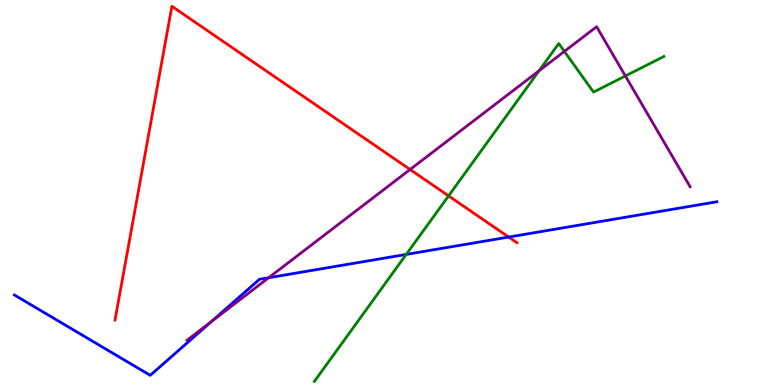[{'lines': ['blue', 'red'], 'intersections': [{'x': 6.56, 'y': 3.84}]}, {'lines': ['green', 'red'], 'intersections': [{'x': 5.79, 'y': 4.91}]}, {'lines': ['purple', 'red'], 'intersections': [{'x': 5.29, 'y': 5.6}]}, {'lines': ['blue', 'green'], 'intersections': [{'x': 5.24, 'y': 3.39}]}, {'lines': ['blue', 'purple'], 'intersections': [{'x': 2.73, 'y': 1.65}, {'x': 3.47, 'y': 2.79}]}, {'lines': ['green', 'purple'], 'intersections': [{'x': 6.96, 'y': 8.16}, {'x': 7.28, 'y': 8.66}, {'x': 8.07, 'y': 8.03}]}]